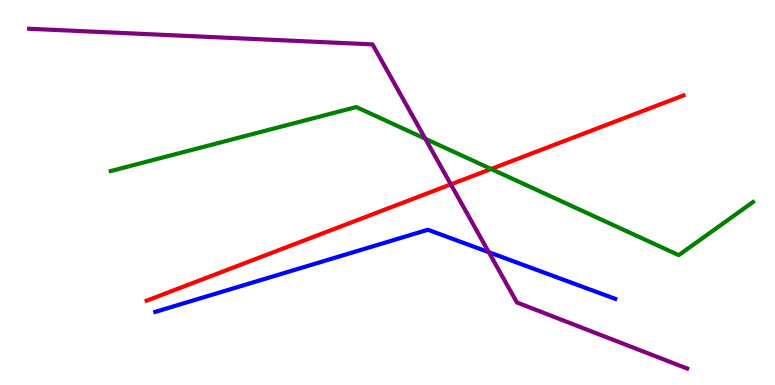[{'lines': ['blue', 'red'], 'intersections': []}, {'lines': ['green', 'red'], 'intersections': [{'x': 6.34, 'y': 5.61}]}, {'lines': ['purple', 'red'], 'intersections': [{'x': 5.82, 'y': 5.21}]}, {'lines': ['blue', 'green'], 'intersections': []}, {'lines': ['blue', 'purple'], 'intersections': [{'x': 6.31, 'y': 3.45}]}, {'lines': ['green', 'purple'], 'intersections': [{'x': 5.49, 'y': 6.4}]}]